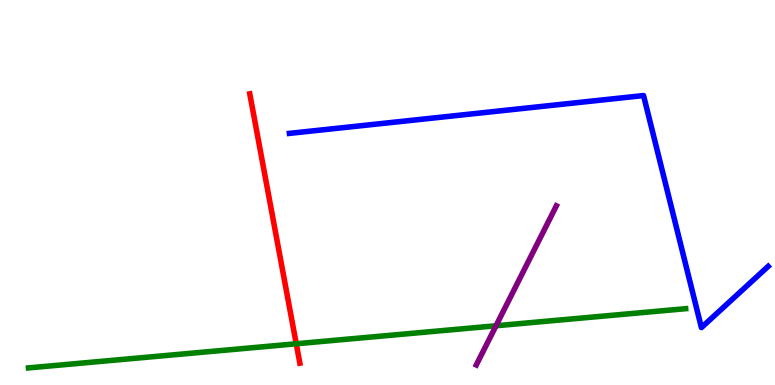[{'lines': ['blue', 'red'], 'intersections': []}, {'lines': ['green', 'red'], 'intersections': [{'x': 3.82, 'y': 1.07}]}, {'lines': ['purple', 'red'], 'intersections': []}, {'lines': ['blue', 'green'], 'intersections': []}, {'lines': ['blue', 'purple'], 'intersections': []}, {'lines': ['green', 'purple'], 'intersections': [{'x': 6.4, 'y': 1.54}]}]